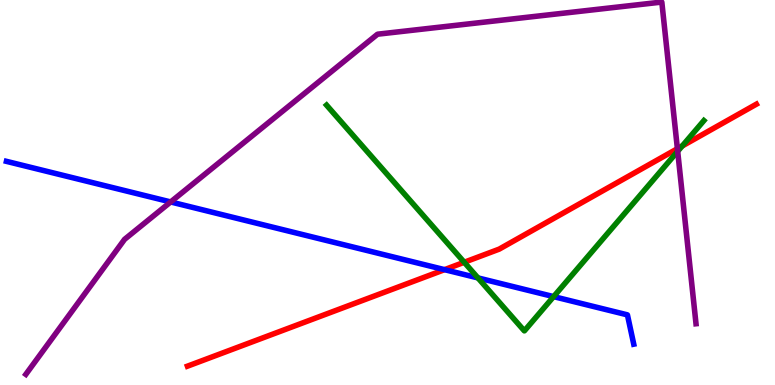[{'lines': ['blue', 'red'], 'intersections': [{'x': 5.74, 'y': 3.0}]}, {'lines': ['green', 'red'], 'intersections': [{'x': 5.99, 'y': 3.19}, {'x': 8.8, 'y': 6.21}]}, {'lines': ['purple', 'red'], 'intersections': [{'x': 8.74, 'y': 6.14}]}, {'lines': ['blue', 'green'], 'intersections': [{'x': 6.17, 'y': 2.78}, {'x': 7.14, 'y': 2.3}]}, {'lines': ['blue', 'purple'], 'intersections': [{'x': 2.2, 'y': 4.75}]}, {'lines': ['green', 'purple'], 'intersections': [{'x': 8.74, 'y': 6.07}]}]